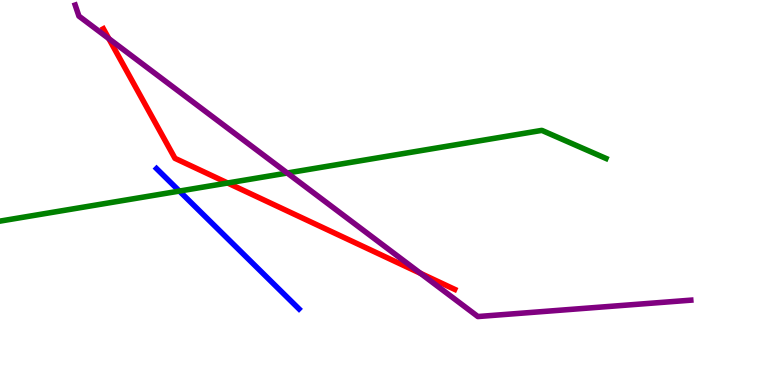[{'lines': ['blue', 'red'], 'intersections': []}, {'lines': ['green', 'red'], 'intersections': [{'x': 2.94, 'y': 5.25}]}, {'lines': ['purple', 'red'], 'intersections': [{'x': 1.4, 'y': 9.0}, {'x': 5.43, 'y': 2.9}]}, {'lines': ['blue', 'green'], 'intersections': [{'x': 2.31, 'y': 5.04}]}, {'lines': ['blue', 'purple'], 'intersections': []}, {'lines': ['green', 'purple'], 'intersections': [{'x': 3.71, 'y': 5.51}]}]